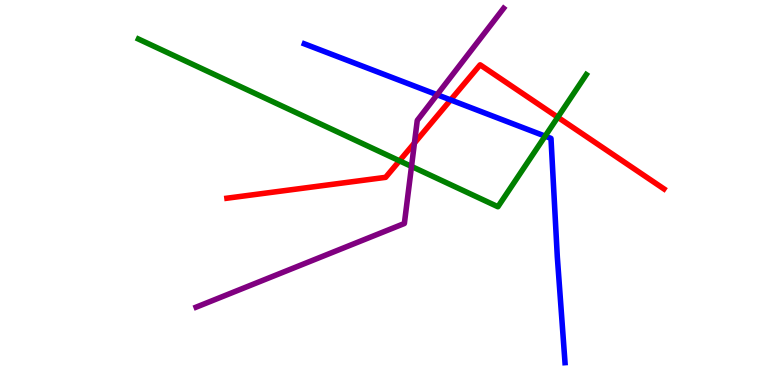[{'lines': ['blue', 'red'], 'intersections': [{'x': 5.81, 'y': 7.4}]}, {'lines': ['green', 'red'], 'intersections': [{'x': 5.15, 'y': 5.82}, {'x': 7.2, 'y': 6.95}]}, {'lines': ['purple', 'red'], 'intersections': [{'x': 5.35, 'y': 6.29}]}, {'lines': ['blue', 'green'], 'intersections': [{'x': 7.03, 'y': 6.46}]}, {'lines': ['blue', 'purple'], 'intersections': [{'x': 5.64, 'y': 7.54}]}, {'lines': ['green', 'purple'], 'intersections': [{'x': 5.31, 'y': 5.68}]}]